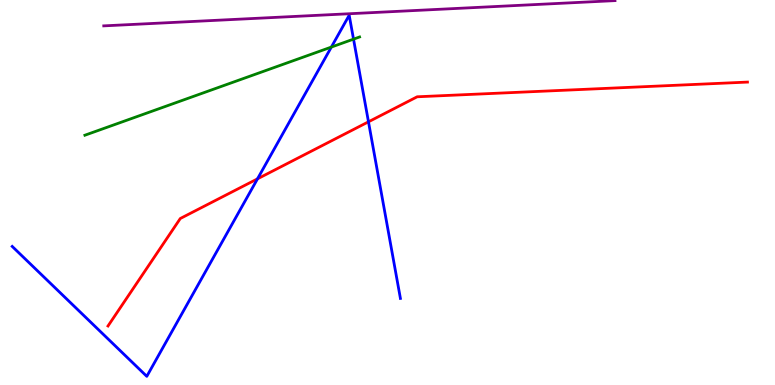[{'lines': ['blue', 'red'], 'intersections': [{'x': 3.32, 'y': 5.35}, {'x': 4.75, 'y': 6.84}]}, {'lines': ['green', 'red'], 'intersections': []}, {'lines': ['purple', 'red'], 'intersections': []}, {'lines': ['blue', 'green'], 'intersections': [{'x': 4.28, 'y': 8.78}, {'x': 4.56, 'y': 8.98}]}, {'lines': ['blue', 'purple'], 'intersections': []}, {'lines': ['green', 'purple'], 'intersections': []}]